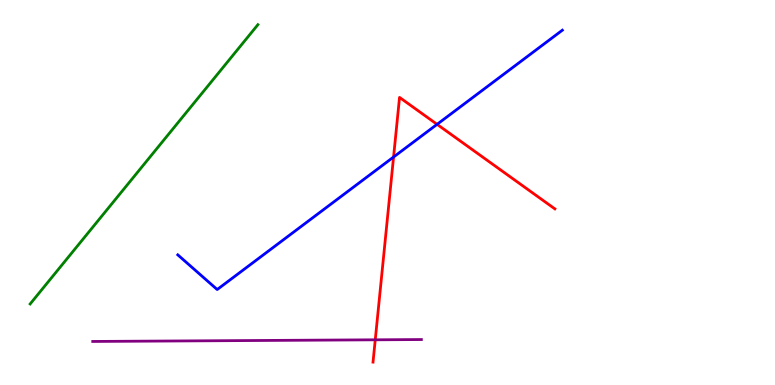[{'lines': ['blue', 'red'], 'intersections': [{'x': 5.08, 'y': 5.92}, {'x': 5.64, 'y': 6.77}]}, {'lines': ['green', 'red'], 'intersections': []}, {'lines': ['purple', 'red'], 'intersections': [{'x': 4.84, 'y': 1.17}]}, {'lines': ['blue', 'green'], 'intersections': []}, {'lines': ['blue', 'purple'], 'intersections': []}, {'lines': ['green', 'purple'], 'intersections': []}]